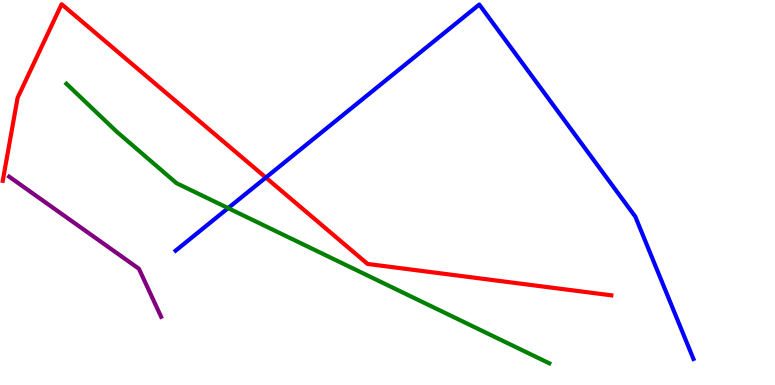[{'lines': ['blue', 'red'], 'intersections': [{'x': 3.43, 'y': 5.39}]}, {'lines': ['green', 'red'], 'intersections': []}, {'lines': ['purple', 'red'], 'intersections': []}, {'lines': ['blue', 'green'], 'intersections': [{'x': 2.94, 'y': 4.59}]}, {'lines': ['blue', 'purple'], 'intersections': []}, {'lines': ['green', 'purple'], 'intersections': []}]